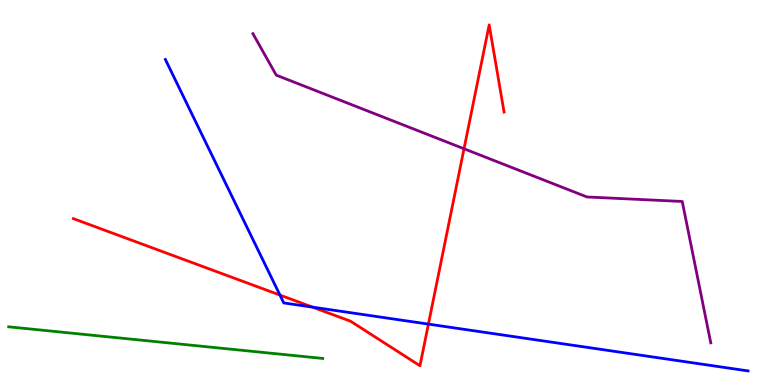[{'lines': ['blue', 'red'], 'intersections': [{'x': 3.61, 'y': 2.34}, {'x': 4.03, 'y': 2.02}, {'x': 5.53, 'y': 1.58}]}, {'lines': ['green', 'red'], 'intersections': []}, {'lines': ['purple', 'red'], 'intersections': [{'x': 5.99, 'y': 6.14}]}, {'lines': ['blue', 'green'], 'intersections': []}, {'lines': ['blue', 'purple'], 'intersections': []}, {'lines': ['green', 'purple'], 'intersections': []}]